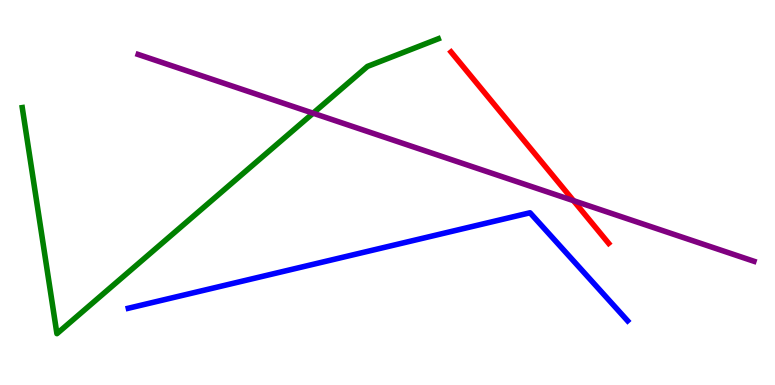[{'lines': ['blue', 'red'], 'intersections': []}, {'lines': ['green', 'red'], 'intersections': []}, {'lines': ['purple', 'red'], 'intersections': [{'x': 7.4, 'y': 4.79}]}, {'lines': ['blue', 'green'], 'intersections': []}, {'lines': ['blue', 'purple'], 'intersections': []}, {'lines': ['green', 'purple'], 'intersections': [{'x': 4.04, 'y': 7.06}]}]